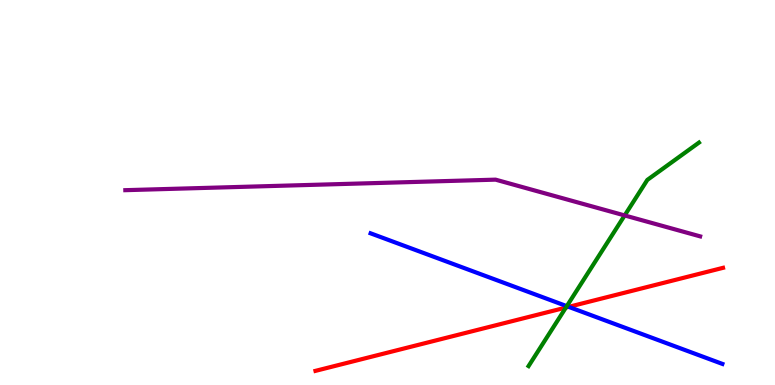[{'lines': ['blue', 'red'], 'intersections': [{'x': 7.34, 'y': 2.03}]}, {'lines': ['green', 'red'], 'intersections': [{'x': 7.3, 'y': 2.01}]}, {'lines': ['purple', 'red'], 'intersections': []}, {'lines': ['blue', 'green'], 'intersections': [{'x': 7.31, 'y': 2.05}]}, {'lines': ['blue', 'purple'], 'intersections': []}, {'lines': ['green', 'purple'], 'intersections': [{'x': 8.06, 'y': 4.4}]}]